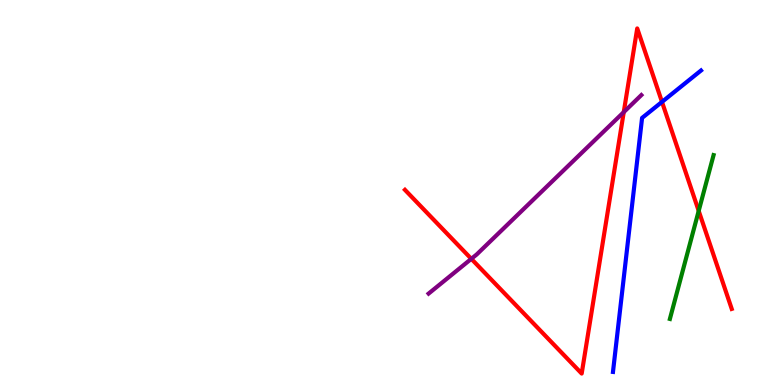[{'lines': ['blue', 'red'], 'intersections': [{'x': 8.54, 'y': 7.35}]}, {'lines': ['green', 'red'], 'intersections': [{'x': 9.02, 'y': 4.52}]}, {'lines': ['purple', 'red'], 'intersections': [{'x': 6.08, 'y': 3.28}, {'x': 8.05, 'y': 7.09}]}, {'lines': ['blue', 'green'], 'intersections': []}, {'lines': ['blue', 'purple'], 'intersections': []}, {'lines': ['green', 'purple'], 'intersections': []}]